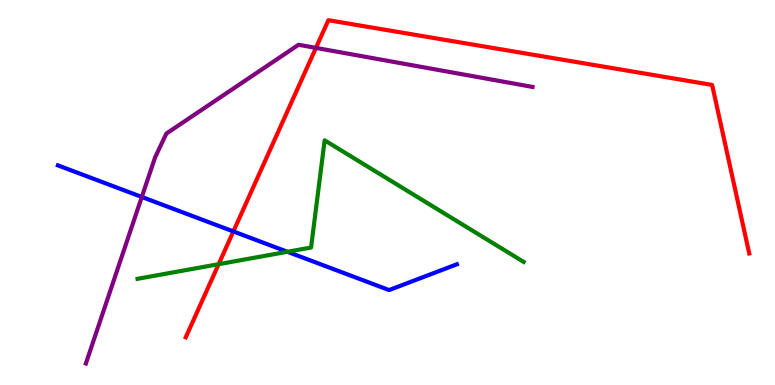[{'lines': ['blue', 'red'], 'intersections': [{'x': 3.01, 'y': 3.99}]}, {'lines': ['green', 'red'], 'intersections': [{'x': 2.82, 'y': 3.14}]}, {'lines': ['purple', 'red'], 'intersections': [{'x': 4.08, 'y': 8.76}]}, {'lines': ['blue', 'green'], 'intersections': [{'x': 3.71, 'y': 3.46}]}, {'lines': ['blue', 'purple'], 'intersections': [{'x': 1.83, 'y': 4.88}]}, {'lines': ['green', 'purple'], 'intersections': []}]